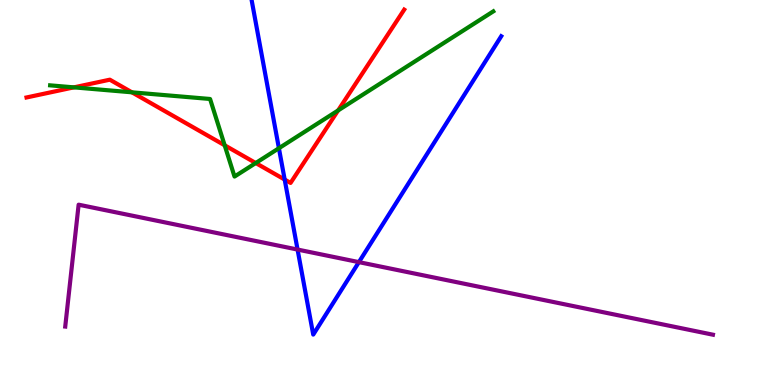[{'lines': ['blue', 'red'], 'intersections': [{'x': 3.67, 'y': 5.34}]}, {'lines': ['green', 'red'], 'intersections': [{'x': 0.953, 'y': 7.73}, {'x': 1.7, 'y': 7.6}, {'x': 2.9, 'y': 6.23}, {'x': 3.3, 'y': 5.77}, {'x': 4.36, 'y': 7.13}]}, {'lines': ['purple', 'red'], 'intersections': []}, {'lines': ['blue', 'green'], 'intersections': [{'x': 3.6, 'y': 6.15}]}, {'lines': ['blue', 'purple'], 'intersections': [{'x': 3.84, 'y': 3.52}, {'x': 4.63, 'y': 3.19}]}, {'lines': ['green', 'purple'], 'intersections': []}]